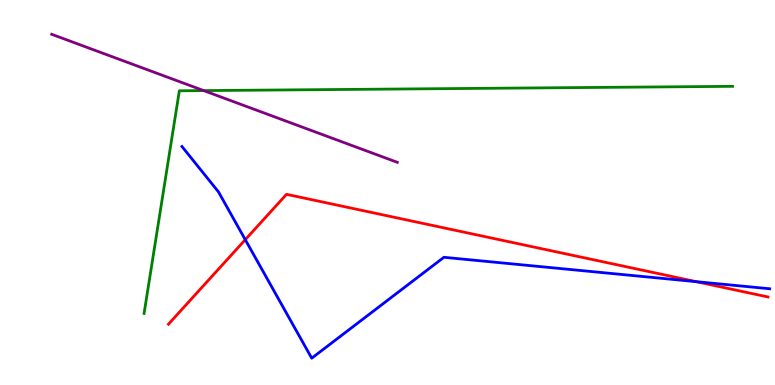[{'lines': ['blue', 'red'], 'intersections': [{'x': 3.16, 'y': 3.77}, {'x': 8.98, 'y': 2.68}]}, {'lines': ['green', 'red'], 'intersections': []}, {'lines': ['purple', 'red'], 'intersections': []}, {'lines': ['blue', 'green'], 'intersections': []}, {'lines': ['blue', 'purple'], 'intersections': []}, {'lines': ['green', 'purple'], 'intersections': [{'x': 2.63, 'y': 7.65}]}]